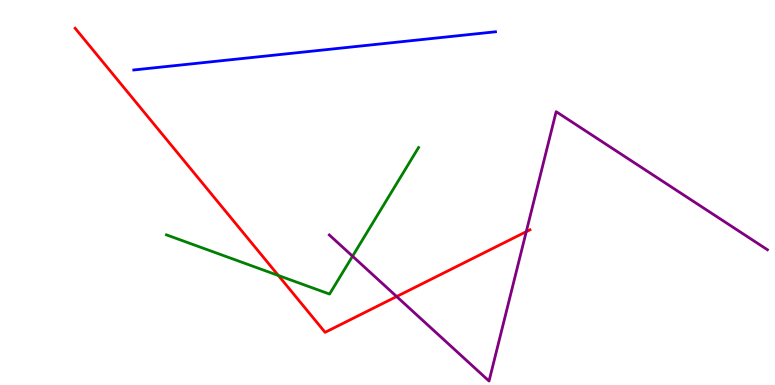[{'lines': ['blue', 'red'], 'intersections': []}, {'lines': ['green', 'red'], 'intersections': [{'x': 3.59, 'y': 2.84}]}, {'lines': ['purple', 'red'], 'intersections': [{'x': 5.12, 'y': 2.3}, {'x': 6.79, 'y': 3.98}]}, {'lines': ['blue', 'green'], 'intersections': []}, {'lines': ['blue', 'purple'], 'intersections': []}, {'lines': ['green', 'purple'], 'intersections': [{'x': 4.55, 'y': 3.35}]}]